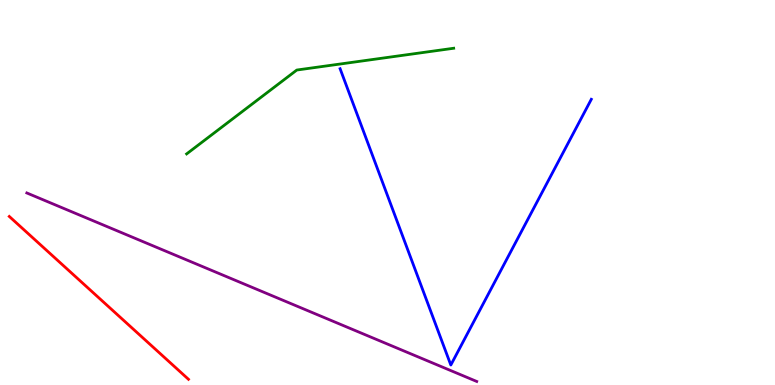[{'lines': ['blue', 'red'], 'intersections': []}, {'lines': ['green', 'red'], 'intersections': []}, {'lines': ['purple', 'red'], 'intersections': []}, {'lines': ['blue', 'green'], 'intersections': []}, {'lines': ['blue', 'purple'], 'intersections': []}, {'lines': ['green', 'purple'], 'intersections': []}]